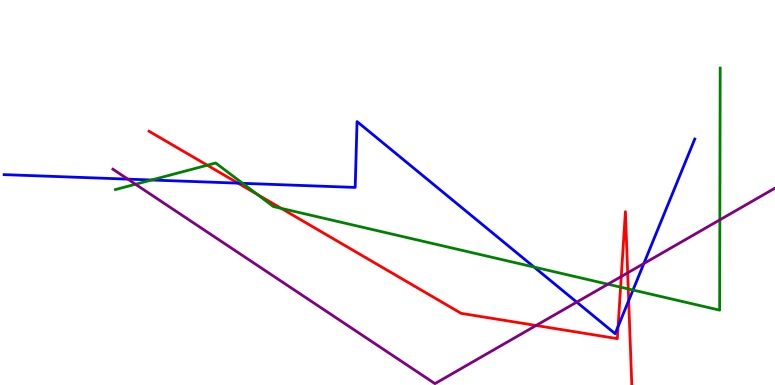[{'lines': ['blue', 'red'], 'intersections': [{'x': 3.07, 'y': 5.24}, {'x': 7.98, 'y': 1.52}, {'x': 8.11, 'y': 2.19}]}, {'lines': ['green', 'red'], 'intersections': [{'x': 2.67, 'y': 5.71}, {'x': 3.32, 'y': 4.95}, {'x': 3.63, 'y': 4.59}, {'x': 8.01, 'y': 2.54}, {'x': 8.11, 'y': 2.5}]}, {'lines': ['purple', 'red'], 'intersections': [{'x': 6.92, 'y': 1.55}, {'x': 8.02, 'y': 2.82}, {'x': 8.1, 'y': 2.91}]}, {'lines': ['blue', 'green'], 'intersections': [{'x': 1.96, 'y': 5.32}, {'x': 3.13, 'y': 5.24}, {'x': 6.89, 'y': 3.06}, {'x': 8.17, 'y': 2.47}]}, {'lines': ['blue', 'purple'], 'intersections': [{'x': 1.65, 'y': 5.35}, {'x': 7.44, 'y': 2.15}, {'x': 8.31, 'y': 3.15}]}, {'lines': ['green', 'purple'], 'intersections': [{'x': 1.75, 'y': 5.21}, {'x': 7.84, 'y': 2.62}, {'x': 9.29, 'y': 4.29}]}]